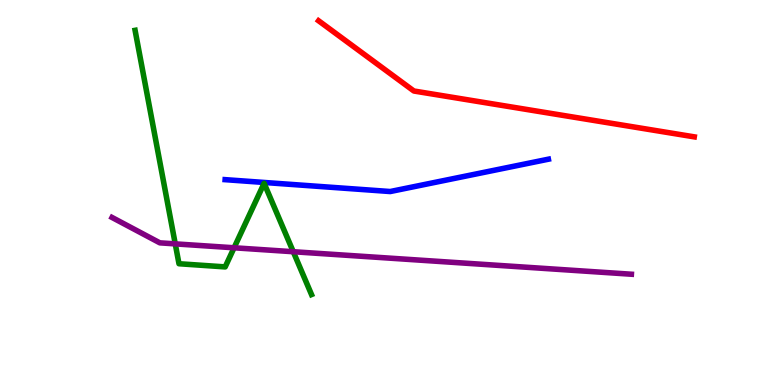[{'lines': ['blue', 'red'], 'intersections': []}, {'lines': ['green', 'red'], 'intersections': []}, {'lines': ['purple', 'red'], 'intersections': []}, {'lines': ['blue', 'green'], 'intersections': []}, {'lines': ['blue', 'purple'], 'intersections': []}, {'lines': ['green', 'purple'], 'intersections': [{'x': 2.26, 'y': 3.67}, {'x': 3.02, 'y': 3.56}, {'x': 3.78, 'y': 3.46}]}]